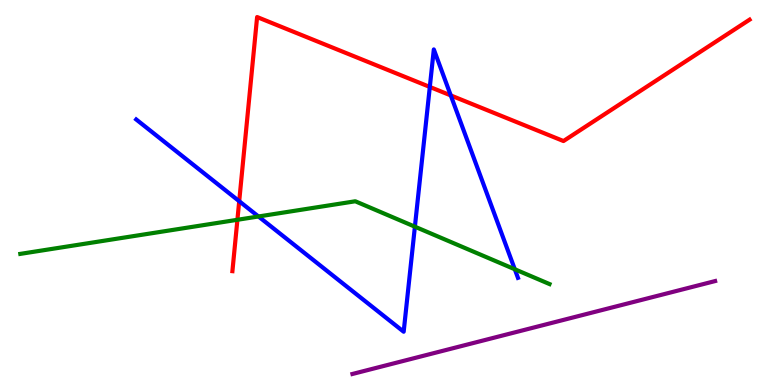[{'lines': ['blue', 'red'], 'intersections': [{'x': 3.09, 'y': 4.77}, {'x': 5.55, 'y': 7.74}, {'x': 5.82, 'y': 7.52}]}, {'lines': ['green', 'red'], 'intersections': [{'x': 3.06, 'y': 4.29}]}, {'lines': ['purple', 'red'], 'intersections': []}, {'lines': ['blue', 'green'], 'intersections': [{'x': 3.33, 'y': 4.38}, {'x': 5.35, 'y': 4.11}, {'x': 6.64, 'y': 3.01}]}, {'lines': ['blue', 'purple'], 'intersections': []}, {'lines': ['green', 'purple'], 'intersections': []}]